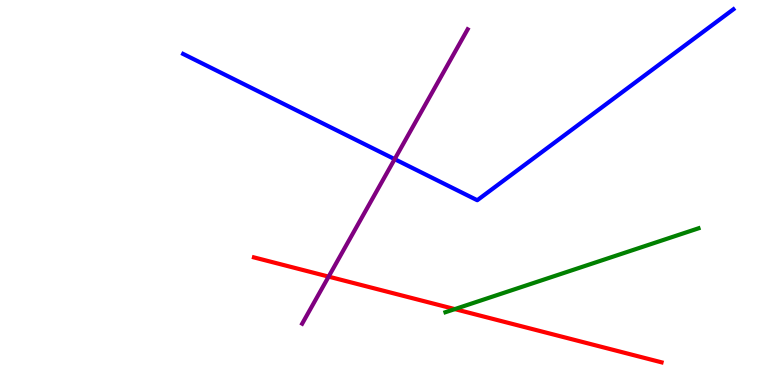[{'lines': ['blue', 'red'], 'intersections': []}, {'lines': ['green', 'red'], 'intersections': [{'x': 5.87, 'y': 1.97}]}, {'lines': ['purple', 'red'], 'intersections': [{'x': 4.24, 'y': 2.82}]}, {'lines': ['blue', 'green'], 'intersections': []}, {'lines': ['blue', 'purple'], 'intersections': [{'x': 5.09, 'y': 5.87}]}, {'lines': ['green', 'purple'], 'intersections': []}]